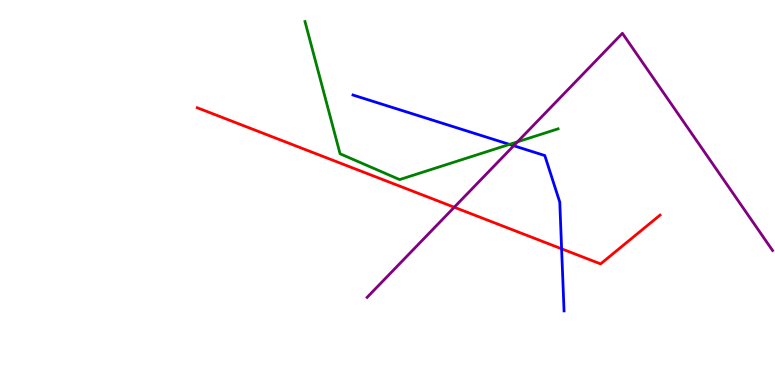[{'lines': ['blue', 'red'], 'intersections': [{'x': 7.25, 'y': 3.54}]}, {'lines': ['green', 'red'], 'intersections': []}, {'lines': ['purple', 'red'], 'intersections': [{'x': 5.86, 'y': 4.62}]}, {'lines': ['blue', 'green'], 'intersections': [{'x': 6.57, 'y': 6.25}]}, {'lines': ['blue', 'purple'], 'intersections': [{'x': 6.63, 'y': 6.21}]}, {'lines': ['green', 'purple'], 'intersections': [{'x': 6.68, 'y': 6.32}]}]